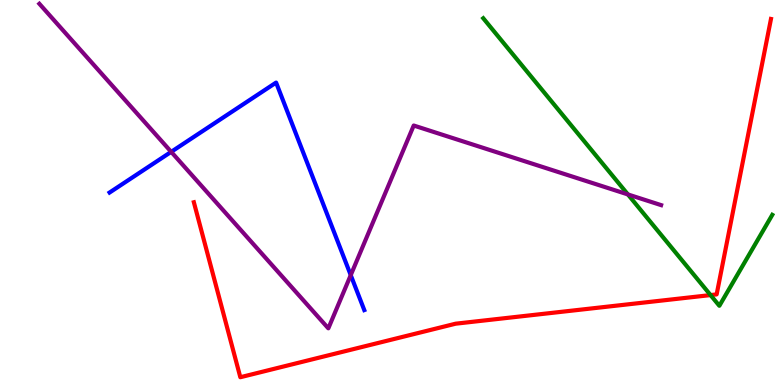[{'lines': ['blue', 'red'], 'intersections': []}, {'lines': ['green', 'red'], 'intersections': [{'x': 9.17, 'y': 2.34}]}, {'lines': ['purple', 'red'], 'intersections': []}, {'lines': ['blue', 'green'], 'intersections': []}, {'lines': ['blue', 'purple'], 'intersections': [{'x': 2.21, 'y': 6.06}, {'x': 4.53, 'y': 2.85}]}, {'lines': ['green', 'purple'], 'intersections': [{'x': 8.1, 'y': 4.95}]}]